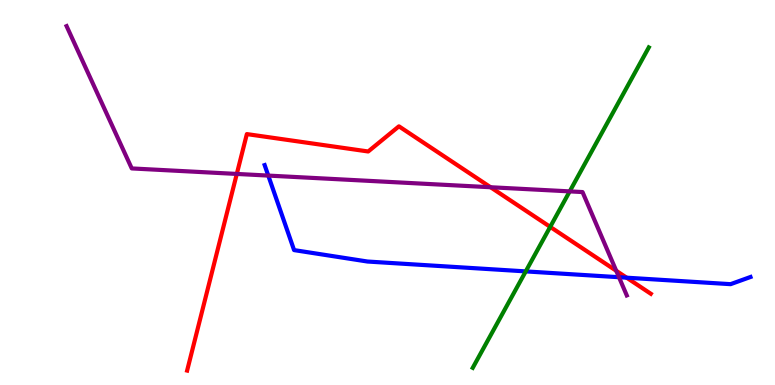[{'lines': ['blue', 'red'], 'intersections': [{'x': 8.09, 'y': 2.79}]}, {'lines': ['green', 'red'], 'intersections': [{'x': 7.1, 'y': 4.11}]}, {'lines': ['purple', 'red'], 'intersections': [{'x': 3.06, 'y': 5.48}, {'x': 6.33, 'y': 5.14}, {'x': 7.95, 'y': 2.97}]}, {'lines': ['blue', 'green'], 'intersections': [{'x': 6.78, 'y': 2.95}]}, {'lines': ['blue', 'purple'], 'intersections': [{'x': 3.46, 'y': 5.44}, {'x': 7.99, 'y': 2.8}]}, {'lines': ['green', 'purple'], 'intersections': [{'x': 7.35, 'y': 5.03}]}]